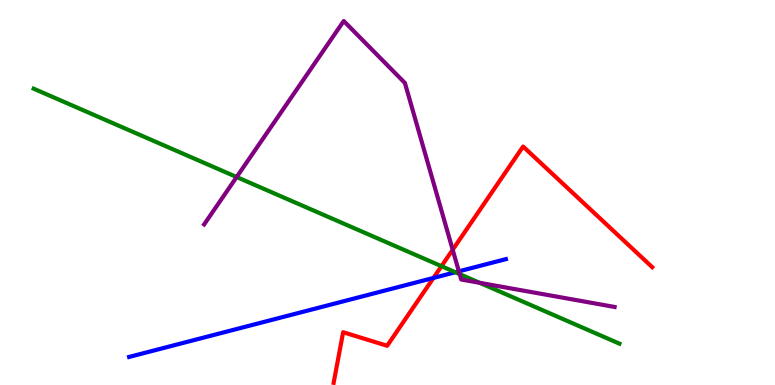[{'lines': ['blue', 'red'], 'intersections': [{'x': 5.59, 'y': 2.78}]}, {'lines': ['green', 'red'], 'intersections': [{'x': 5.7, 'y': 3.09}]}, {'lines': ['purple', 'red'], 'intersections': [{'x': 5.84, 'y': 3.51}]}, {'lines': ['blue', 'green'], 'intersections': [{'x': 5.88, 'y': 2.93}]}, {'lines': ['blue', 'purple'], 'intersections': [{'x': 5.92, 'y': 2.95}]}, {'lines': ['green', 'purple'], 'intersections': [{'x': 3.05, 'y': 5.4}, {'x': 5.93, 'y': 2.88}, {'x': 6.19, 'y': 2.65}]}]